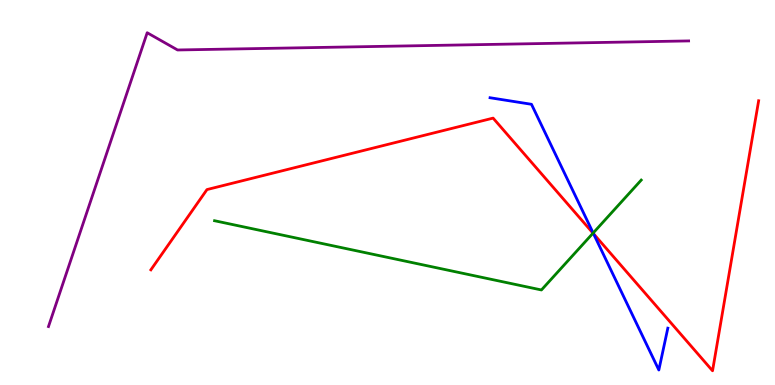[{'lines': ['blue', 'red'], 'intersections': [{'x': 7.66, 'y': 3.93}]}, {'lines': ['green', 'red'], 'intersections': [{'x': 7.65, 'y': 3.94}]}, {'lines': ['purple', 'red'], 'intersections': []}, {'lines': ['blue', 'green'], 'intersections': [{'x': 7.65, 'y': 3.95}]}, {'lines': ['blue', 'purple'], 'intersections': []}, {'lines': ['green', 'purple'], 'intersections': []}]